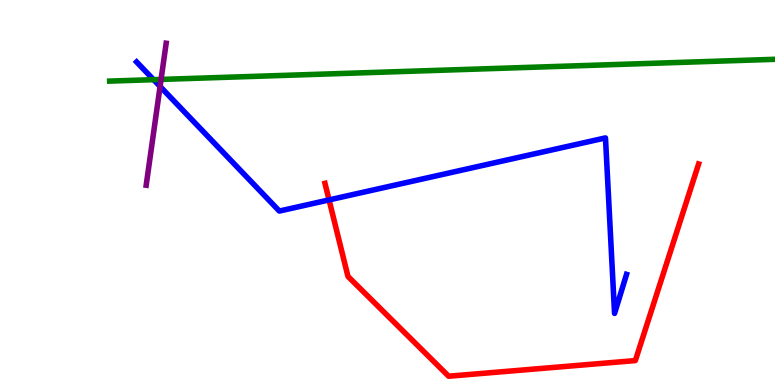[{'lines': ['blue', 'red'], 'intersections': [{'x': 4.25, 'y': 4.81}]}, {'lines': ['green', 'red'], 'intersections': []}, {'lines': ['purple', 'red'], 'intersections': []}, {'lines': ['blue', 'green'], 'intersections': [{'x': 1.98, 'y': 7.93}]}, {'lines': ['blue', 'purple'], 'intersections': [{'x': 2.07, 'y': 7.75}]}, {'lines': ['green', 'purple'], 'intersections': [{'x': 2.08, 'y': 7.94}]}]